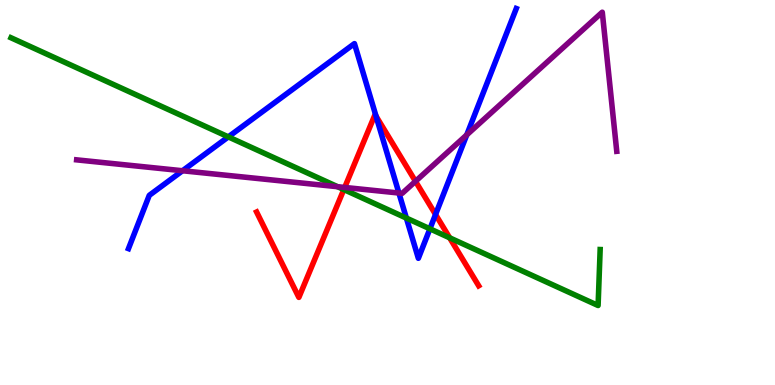[{'lines': ['blue', 'red'], 'intersections': [{'x': 4.85, 'y': 6.99}, {'x': 5.62, 'y': 4.43}]}, {'lines': ['green', 'red'], 'intersections': [{'x': 4.44, 'y': 5.08}, {'x': 5.8, 'y': 3.82}]}, {'lines': ['purple', 'red'], 'intersections': [{'x': 4.45, 'y': 5.13}, {'x': 5.36, 'y': 5.29}]}, {'lines': ['blue', 'green'], 'intersections': [{'x': 2.95, 'y': 6.44}, {'x': 5.24, 'y': 4.34}, {'x': 5.55, 'y': 4.06}]}, {'lines': ['blue', 'purple'], 'intersections': [{'x': 2.36, 'y': 5.56}, {'x': 5.15, 'y': 4.99}, {'x': 6.02, 'y': 6.5}]}, {'lines': ['green', 'purple'], 'intersections': [{'x': 4.36, 'y': 5.15}]}]